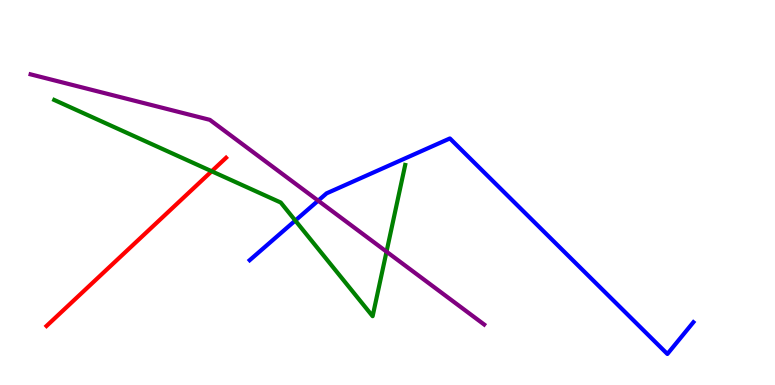[{'lines': ['blue', 'red'], 'intersections': []}, {'lines': ['green', 'red'], 'intersections': [{'x': 2.73, 'y': 5.55}]}, {'lines': ['purple', 'red'], 'intersections': []}, {'lines': ['blue', 'green'], 'intersections': [{'x': 3.81, 'y': 4.27}]}, {'lines': ['blue', 'purple'], 'intersections': [{'x': 4.11, 'y': 4.79}]}, {'lines': ['green', 'purple'], 'intersections': [{'x': 4.99, 'y': 3.46}]}]